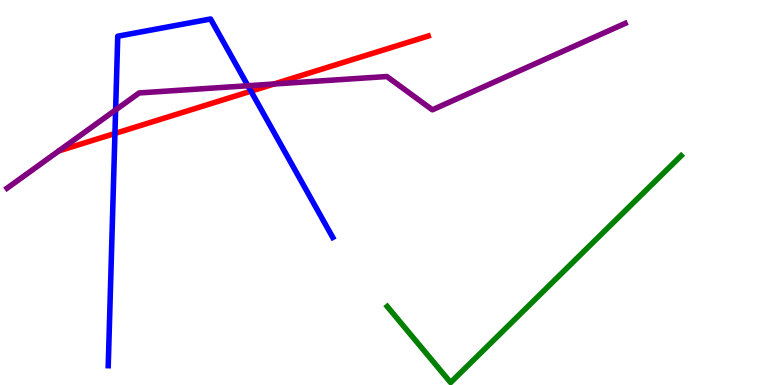[{'lines': ['blue', 'red'], 'intersections': [{'x': 1.48, 'y': 6.53}, {'x': 3.24, 'y': 7.63}]}, {'lines': ['green', 'red'], 'intersections': []}, {'lines': ['purple', 'red'], 'intersections': [{'x': 3.54, 'y': 7.82}]}, {'lines': ['blue', 'green'], 'intersections': []}, {'lines': ['blue', 'purple'], 'intersections': [{'x': 1.49, 'y': 7.14}, {'x': 3.2, 'y': 7.77}]}, {'lines': ['green', 'purple'], 'intersections': []}]